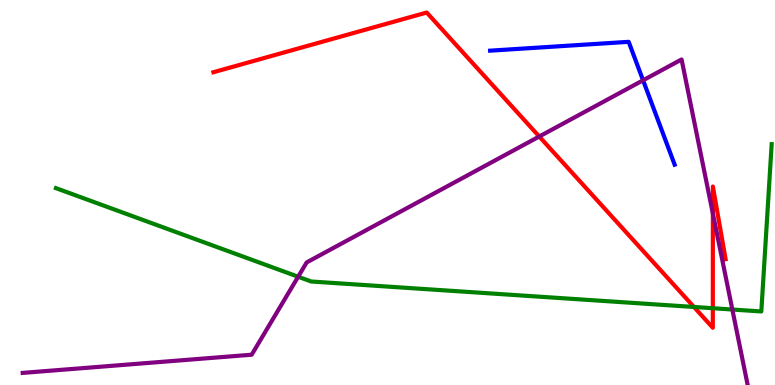[{'lines': ['blue', 'red'], 'intersections': []}, {'lines': ['green', 'red'], 'intersections': [{'x': 8.95, 'y': 2.03}, {'x': 9.2, 'y': 1.99}]}, {'lines': ['purple', 'red'], 'intersections': [{'x': 6.96, 'y': 6.45}, {'x': 9.2, 'y': 4.45}]}, {'lines': ['blue', 'green'], 'intersections': []}, {'lines': ['blue', 'purple'], 'intersections': [{'x': 8.3, 'y': 7.91}]}, {'lines': ['green', 'purple'], 'intersections': [{'x': 3.85, 'y': 2.81}, {'x': 9.45, 'y': 1.96}]}]